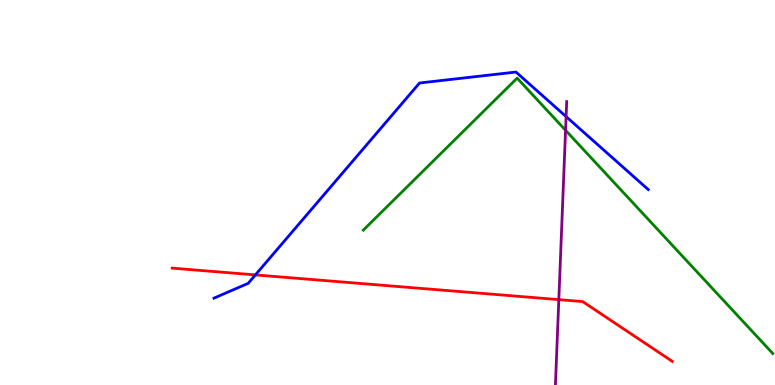[{'lines': ['blue', 'red'], 'intersections': [{'x': 3.3, 'y': 2.86}]}, {'lines': ['green', 'red'], 'intersections': []}, {'lines': ['purple', 'red'], 'intersections': [{'x': 7.21, 'y': 2.22}]}, {'lines': ['blue', 'green'], 'intersections': []}, {'lines': ['blue', 'purple'], 'intersections': [{'x': 7.3, 'y': 6.97}]}, {'lines': ['green', 'purple'], 'intersections': [{'x': 7.3, 'y': 6.62}]}]